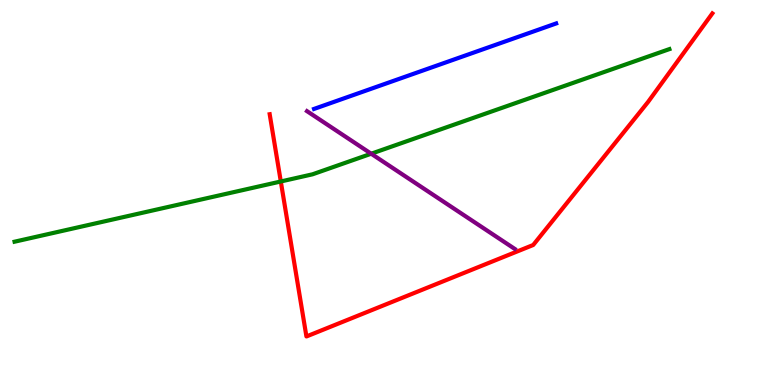[{'lines': ['blue', 'red'], 'intersections': []}, {'lines': ['green', 'red'], 'intersections': [{'x': 3.62, 'y': 5.29}]}, {'lines': ['purple', 'red'], 'intersections': []}, {'lines': ['blue', 'green'], 'intersections': []}, {'lines': ['blue', 'purple'], 'intersections': []}, {'lines': ['green', 'purple'], 'intersections': [{'x': 4.79, 'y': 6.01}]}]